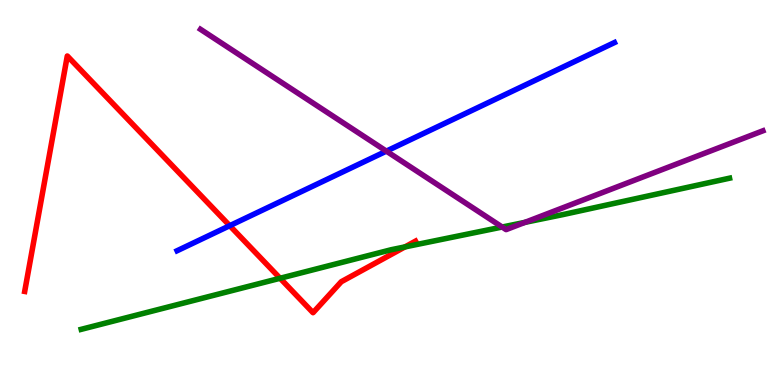[{'lines': ['blue', 'red'], 'intersections': [{'x': 2.96, 'y': 4.14}]}, {'lines': ['green', 'red'], 'intersections': [{'x': 3.61, 'y': 2.77}, {'x': 5.23, 'y': 3.59}]}, {'lines': ['purple', 'red'], 'intersections': []}, {'lines': ['blue', 'green'], 'intersections': []}, {'lines': ['blue', 'purple'], 'intersections': [{'x': 4.99, 'y': 6.07}]}, {'lines': ['green', 'purple'], 'intersections': [{'x': 6.48, 'y': 4.1}, {'x': 6.77, 'y': 4.22}]}]